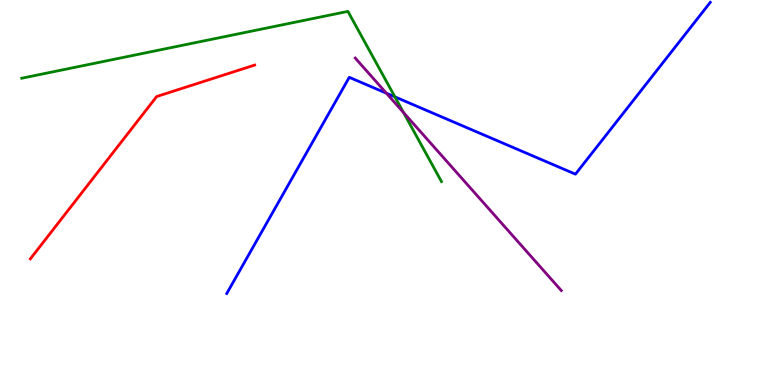[{'lines': ['blue', 'red'], 'intersections': []}, {'lines': ['green', 'red'], 'intersections': []}, {'lines': ['purple', 'red'], 'intersections': []}, {'lines': ['blue', 'green'], 'intersections': [{'x': 5.1, 'y': 7.48}]}, {'lines': ['blue', 'purple'], 'intersections': [{'x': 4.99, 'y': 7.58}]}, {'lines': ['green', 'purple'], 'intersections': [{'x': 5.21, 'y': 7.08}]}]